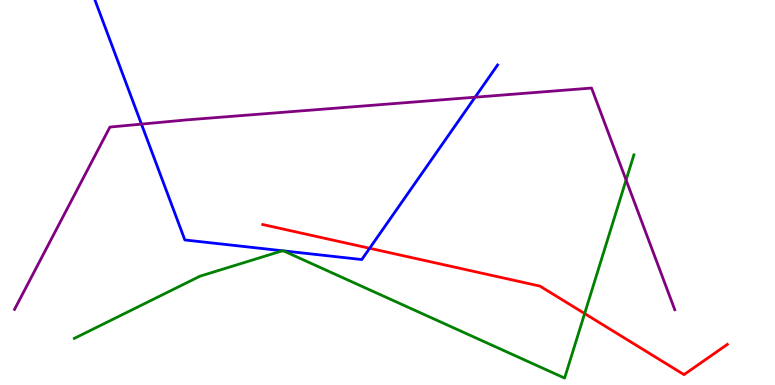[{'lines': ['blue', 'red'], 'intersections': [{'x': 4.77, 'y': 3.55}]}, {'lines': ['green', 'red'], 'intersections': [{'x': 7.54, 'y': 1.86}]}, {'lines': ['purple', 'red'], 'intersections': []}, {'lines': ['blue', 'green'], 'intersections': [{'x': 3.64, 'y': 3.49}, {'x': 3.66, 'y': 3.48}]}, {'lines': ['blue', 'purple'], 'intersections': [{'x': 1.83, 'y': 6.78}, {'x': 6.13, 'y': 7.48}]}, {'lines': ['green', 'purple'], 'intersections': [{'x': 8.08, 'y': 5.32}]}]